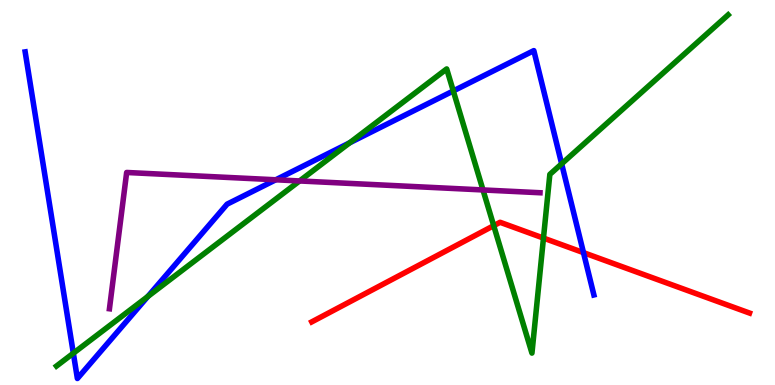[{'lines': ['blue', 'red'], 'intersections': [{'x': 7.53, 'y': 3.44}]}, {'lines': ['green', 'red'], 'intersections': [{'x': 6.37, 'y': 4.14}, {'x': 7.01, 'y': 3.82}]}, {'lines': ['purple', 'red'], 'intersections': []}, {'lines': ['blue', 'green'], 'intersections': [{'x': 0.946, 'y': 0.825}, {'x': 1.91, 'y': 2.3}, {'x': 4.51, 'y': 6.29}, {'x': 5.85, 'y': 7.64}, {'x': 7.25, 'y': 5.74}]}, {'lines': ['blue', 'purple'], 'intersections': [{'x': 3.56, 'y': 5.33}]}, {'lines': ['green', 'purple'], 'intersections': [{'x': 3.87, 'y': 5.3}, {'x': 6.23, 'y': 5.07}]}]